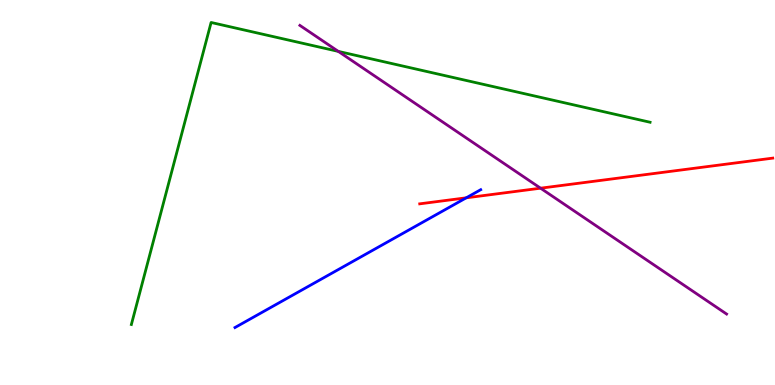[{'lines': ['blue', 'red'], 'intersections': [{'x': 6.02, 'y': 4.86}]}, {'lines': ['green', 'red'], 'intersections': []}, {'lines': ['purple', 'red'], 'intersections': [{'x': 6.97, 'y': 5.11}]}, {'lines': ['blue', 'green'], 'intersections': []}, {'lines': ['blue', 'purple'], 'intersections': []}, {'lines': ['green', 'purple'], 'intersections': [{'x': 4.37, 'y': 8.67}]}]